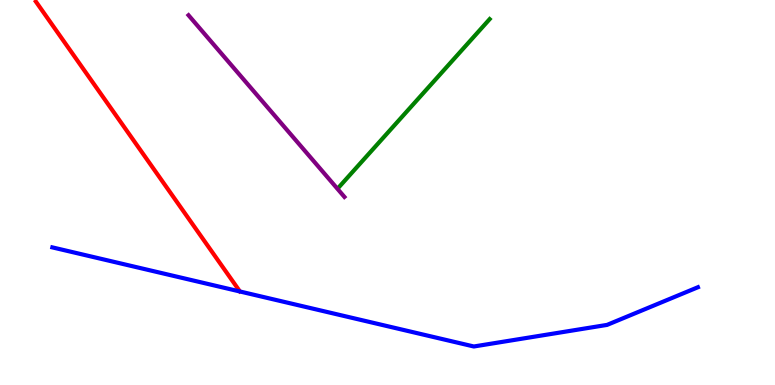[{'lines': ['blue', 'red'], 'intersections': []}, {'lines': ['green', 'red'], 'intersections': []}, {'lines': ['purple', 'red'], 'intersections': []}, {'lines': ['blue', 'green'], 'intersections': []}, {'lines': ['blue', 'purple'], 'intersections': []}, {'lines': ['green', 'purple'], 'intersections': []}]